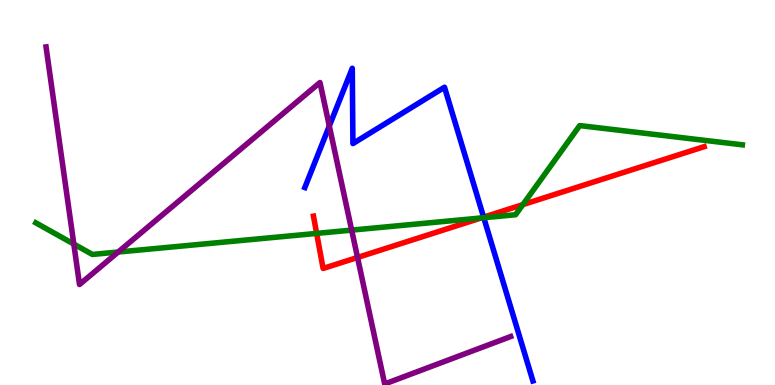[{'lines': ['blue', 'red'], 'intersections': [{'x': 6.24, 'y': 4.36}]}, {'lines': ['green', 'red'], 'intersections': [{'x': 4.09, 'y': 3.94}, {'x': 6.21, 'y': 4.34}, {'x': 6.75, 'y': 4.69}]}, {'lines': ['purple', 'red'], 'intersections': [{'x': 4.61, 'y': 3.31}]}, {'lines': ['blue', 'green'], 'intersections': [{'x': 6.24, 'y': 4.34}]}, {'lines': ['blue', 'purple'], 'intersections': [{'x': 4.25, 'y': 6.73}]}, {'lines': ['green', 'purple'], 'intersections': [{'x': 0.952, 'y': 3.66}, {'x': 1.52, 'y': 3.45}, {'x': 4.54, 'y': 4.02}]}]